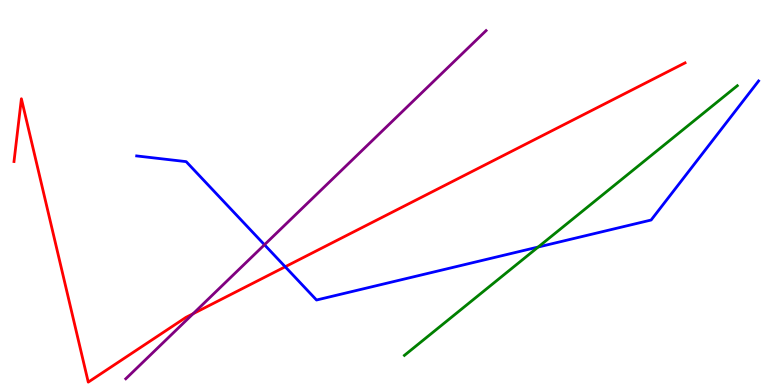[{'lines': ['blue', 'red'], 'intersections': [{'x': 3.68, 'y': 3.07}]}, {'lines': ['green', 'red'], 'intersections': []}, {'lines': ['purple', 'red'], 'intersections': [{'x': 2.49, 'y': 1.85}]}, {'lines': ['blue', 'green'], 'intersections': [{'x': 6.94, 'y': 3.58}]}, {'lines': ['blue', 'purple'], 'intersections': [{'x': 3.41, 'y': 3.64}]}, {'lines': ['green', 'purple'], 'intersections': []}]